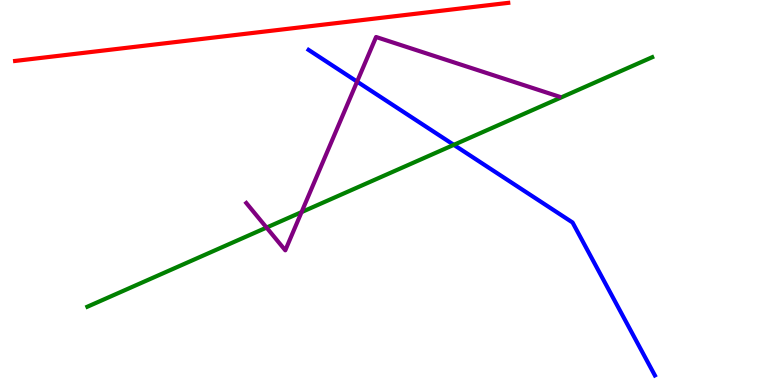[{'lines': ['blue', 'red'], 'intersections': []}, {'lines': ['green', 'red'], 'intersections': []}, {'lines': ['purple', 'red'], 'intersections': []}, {'lines': ['blue', 'green'], 'intersections': [{'x': 5.86, 'y': 6.24}]}, {'lines': ['blue', 'purple'], 'intersections': [{'x': 4.61, 'y': 7.88}]}, {'lines': ['green', 'purple'], 'intersections': [{'x': 3.44, 'y': 4.09}, {'x': 3.89, 'y': 4.49}]}]